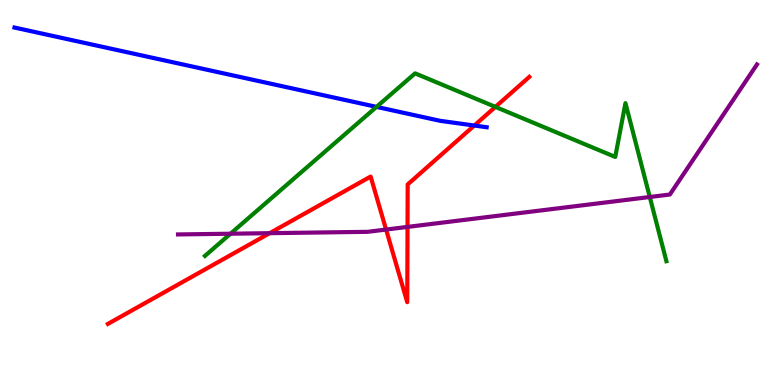[{'lines': ['blue', 'red'], 'intersections': [{'x': 6.12, 'y': 6.74}]}, {'lines': ['green', 'red'], 'intersections': [{'x': 6.39, 'y': 7.22}]}, {'lines': ['purple', 'red'], 'intersections': [{'x': 3.48, 'y': 3.94}, {'x': 4.98, 'y': 4.04}, {'x': 5.26, 'y': 4.11}]}, {'lines': ['blue', 'green'], 'intersections': [{'x': 4.86, 'y': 7.22}]}, {'lines': ['blue', 'purple'], 'intersections': []}, {'lines': ['green', 'purple'], 'intersections': [{'x': 2.97, 'y': 3.93}, {'x': 8.38, 'y': 4.88}]}]